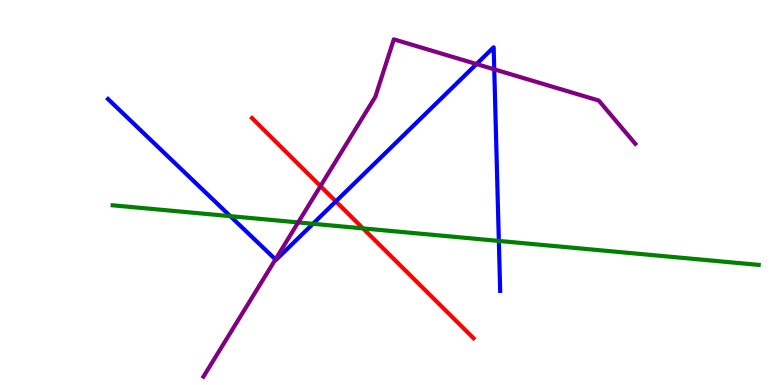[{'lines': ['blue', 'red'], 'intersections': [{'x': 4.33, 'y': 4.77}]}, {'lines': ['green', 'red'], 'intersections': [{'x': 4.68, 'y': 4.07}]}, {'lines': ['purple', 'red'], 'intersections': [{'x': 4.14, 'y': 5.17}]}, {'lines': ['blue', 'green'], 'intersections': [{'x': 2.97, 'y': 4.39}, {'x': 4.04, 'y': 4.19}, {'x': 6.44, 'y': 3.74}]}, {'lines': ['blue', 'purple'], 'intersections': [{'x': 3.55, 'y': 3.26}, {'x': 6.15, 'y': 8.34}, {'x': 6.38, 'y': 8.2}]}, {'lines': ['green', 'purple'], 'intersections': [{'x': 3.85, 'y': 4.22}]}]